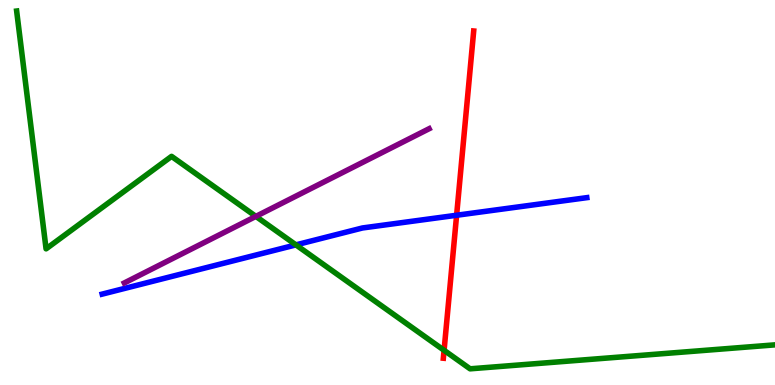[{'lines': ['blue', 'red'], 'intersections': [{'x': 5.89, 'y': 4.41}]}, {'lines': ['green', 'red'], 'intersections': [{'x': 5.73, 'y': 0.901}]}, {'lines': ['purple', 'red'], 'intersections': []}, {'lines': ['blue', 'green'], 'intersections': [{'x': 3.82, 'y': 3.64}]}, {'lines': ['blue', 'purple'], 'intersections': []}, {'lines': ['green', 'purple'], 'intersections': [{'x': 3.3, 'y': 4.38}]}]